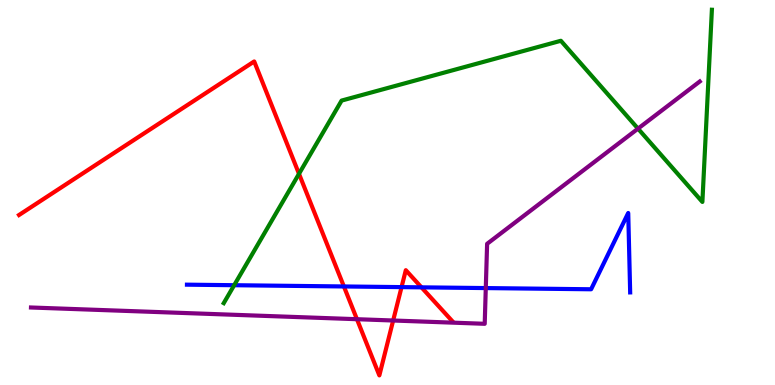[{'lines': ['blue', 'red'], 'intersections': [{'x': 4.44, 'y': 2.56}, {'x': 5.18, 'y': 2.54}, {'x': 5.44, 'y': 2.54}]}, {'lines': ['green', 'red'], 'intersections': [{'x': 3.86, 'y': 5.49}]}, {'lines': ['purple', 'red'], 'intersections': [{'x': 4.61, 'y': 1.71}, {'x': 5.07, 'y': 1.68}]}, {'lines': ['blue', 'green'], 'intersections': [{'x': 3.02, 'y': 2.59}]}, {'lines': ['blue', 'purple'], 'intersections': [{'x': 6.27, 'y': 2.52}]}, {'lines': ['green', 'purple'], 'intersections': [{'x': 8.23, 'y': 6.66}]}]